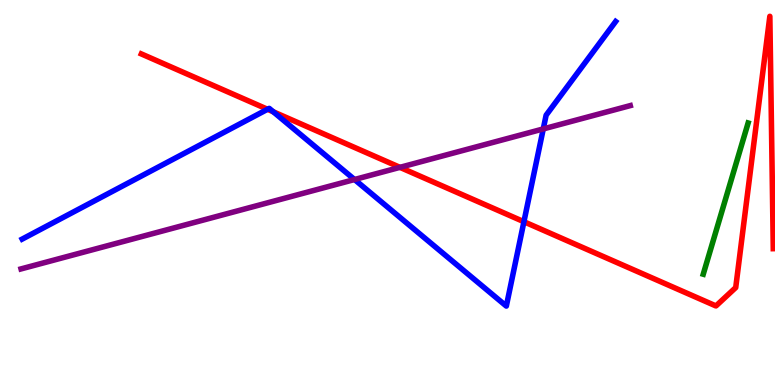[{'lines': ['blue', 'red'], 'intersections': [{'x': 3.45, 'y': 7.16}, {'x': 3.53, 'y': 7.1}, {'x': 6.76, 'y': 4.24}]}, {'lines': ['green', 'red'], 'intersections': []}, {'lines': ['purple', 'red'], 'intersections': [{'x': 5.16, 'y': 5.65}]}, {'lines': ['blue', 'green'], 'intersections': []}, {'lines': ['blue', 'purple'], 'intersections': [{'x': 4.57, 'y': 5.34}, {'x': 7.01, 'y': 6.65}]}, {'lines': ['green', 'purple'], 'intersections': []}]